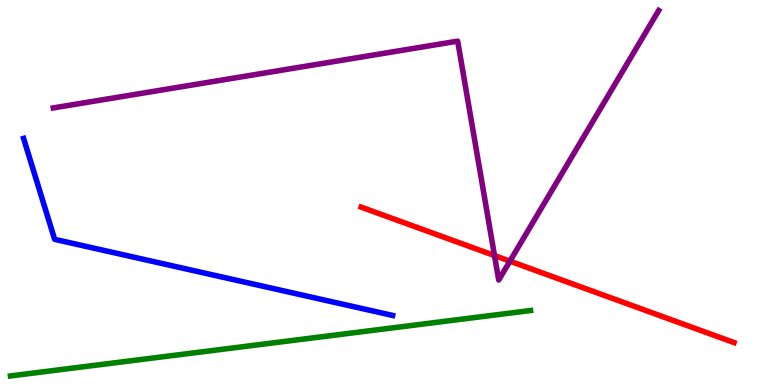[{'lines': ['blue', 'red'], 'intersections': []}, {'lines': ['green', 'red'], 'intersections': []}, {'lines': ['purple', 'red'], 'intersections': [{'x': 6.38, 'y': 3.36}, {'x': 6.58, 'y': 3.22}]}, {'lines': ['blue', 'green'], 'intersections': []}, {'lines': ['blue', 'purple'], 'intersections': []}, {'lines': ['green', 'purple'], 'intersections': []}]